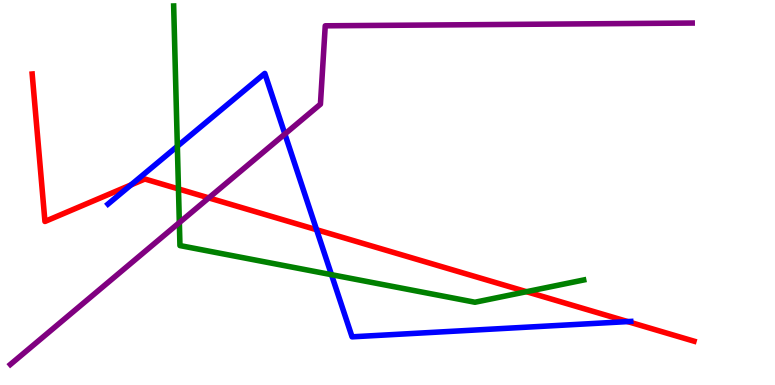[{'lines': ['blue', 'red'], 'intersections': [{'x': 1.69, 'y': 5.2}, {'x': 4.08, 'y': 4.03}, {'x': 8.1, 'y': 1.65}]}, {'lines': ['green', 'red'], 'intersections': [{'x': 2.3, 'y': 5.09}, {'x': 6.79, 'y': 2.42}]}, {'lines': ['purple', 'red'], 'intersections': [{'x': 2.69, 'y': 4.86}]}, {'lines': ['blue', 'green'], 'intersections': [{'x': 2.29, 'y': 6.2}, {'x': 4.28, 'y': 2.87}]}, {'lines': ['blue', 'purple'], 'intersections': [{'x': 3.68, 'y': 6.52}]}, {'lines': ['green', 'purple'], 'intersections': [{'x': 2.31, 'y': 4.22}]}]